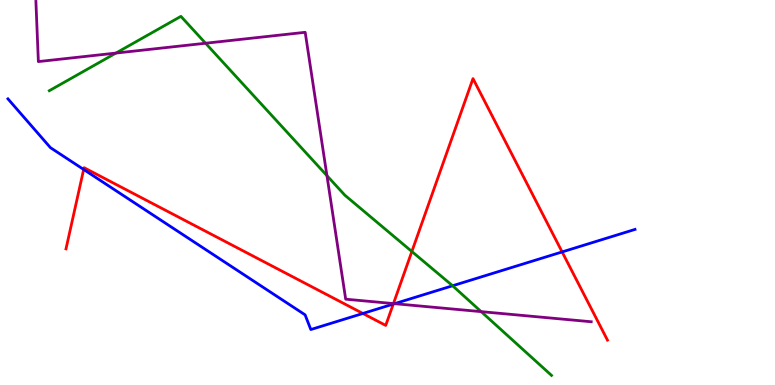[{'lines': ['blue', 'red'], 'intersections': [{'x': 1.08, 'y': 5.6}, {'x': 4.68, 'y': 1.86}, {'x': 5.07, 'y': 2.1}, {'x': 7.25, 'y': 3.46}]}, {'lines': ['green', 'red'], 'intersections': [{'x': 5.31, 'y': 3.47}]}, {'lines': ['purple', 'red'], 'intersections': [{'x': 5.08, 'y': 2.11}]}, {'lines': ['blue', 'green'], 'intersections': [{'x': 5.84, 'y': 2.58}]}, {'lines': ['blue', 'purple'], 'intersections': [{'x': 5.09, 'y': 2.11}]}, {'lines': ['green', 'purple'], 'intersections': [{'x': 1.5, 'y': 8.62}, {'x': 2.65, 'y': 8.88}, {'x': 4.22, 'y': 5.44}, {'x': 6.21, 'y': 1.91}]}]